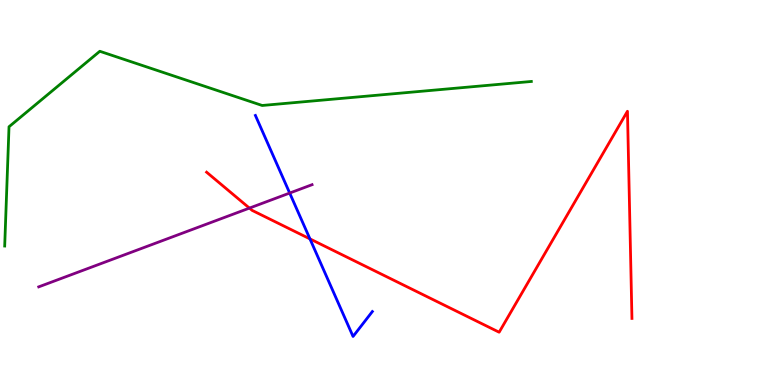[{'lines': ['blue', 'red'], 'intersections': [{'x': 4.0, 'y': 3.79}]}, {'lines': ['green', 'red'], 'intersections': []}, {'lines': ['purple', 'red'], 'intersections': [{'x': 3.22, 'y': 4.59}]}, {'lines': ['blue', 'green'], 'intersections': []}, {'lines': ['blue', 'purple'], 'intersections': [{'x': 3.74, 'y': 4.99}]}, {'lines': ['green', 'purple'], 'intersections': []}]